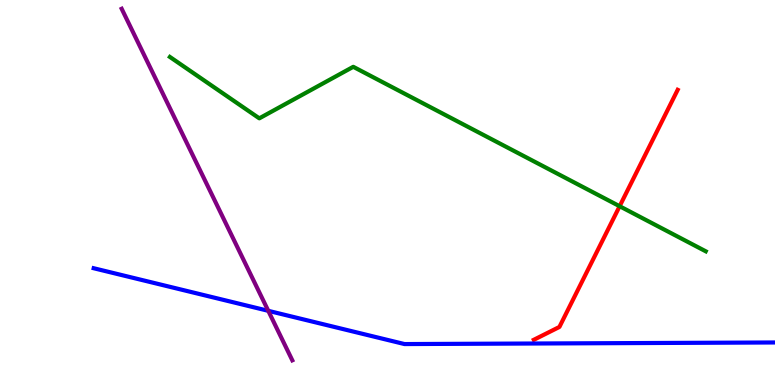[{'lines': ['blue', 'red'], 'intersections': []}, {'lines': ['green', 'red'], 'intersections': [{'x': 8.0, 'y': 4.64}]}, {'lines': ['purple', 'red'], 'intersections': []}, {'lines': ['blue', 'green'], 'intersections': []}, {'lines': ['blue', 'purple'], 'intersections': [{'x': 3.46, 'y': 1.93}]}, {'lines': ['green', 'purple'], 'intersections': []}]